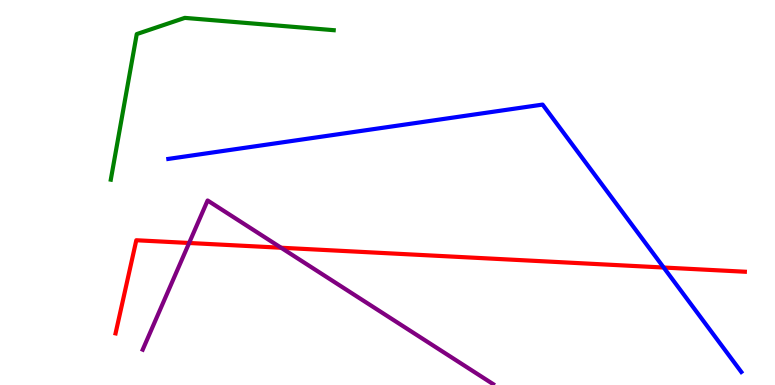[{'lines': ['blue', 'red'], 'intersections': [{'x': 8.56, 'y': 3.05}]}, {'lines': ['green', 'red'], 'intersections': []}, {'lines': ['purple', 'red'], 'intersections': [{'x': 2.44, 'y': 3.69}, {'x': 3.63, 'y': 3.57}]}, {'lines': ['blue', 'green'], 'intersections': []}, {'lines': ['blue', 'purple'], 'intersections': []}, {'lines': ['green', 'purple'], 'intersections': []}]